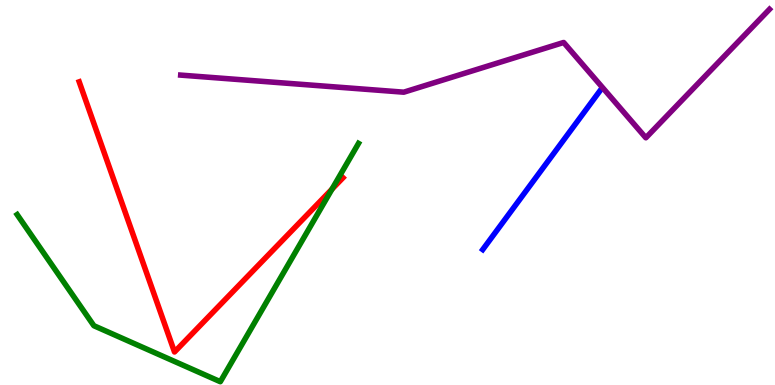[{'lines': ['blue', 'red'], 'intersections': []}, {'lines': ['green', 'red'], 'intersections': [{'x': 4.28, 'y': 5.09}]}, {'lines': ['purple', 'red'], 'intersections': []}, {'lines': ['blue', 'green'], 'intersections': []}, {'lines': ['blue', 'purple'], 'intersections': []}, {'lines': ['green', 'purple'], 'intersections': []}]